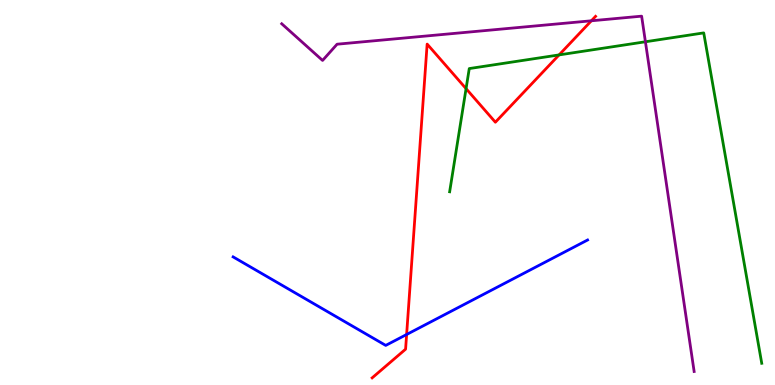[{'lines': ['blue', 'red'], 'intersections': [{'x': 5.25, 'y': 1.31}]}, {'lines': ['green', 'red'], 'intersections': [{'x': 6.01, 'y': 7.7}, {'x': 7.21, 'y': 8.57}]}, {'lines': ['purple', 'red'], 'intersections': [{'x': 7.63, 'y': 9.46}]}, {'lines': ['blue', 'green'], 'intersections': []}, {'lines': ['blue', 'purple'], 'intersections': []}, {'lines': ['green', 'purple'], 'intersections': [{'x': 8.33, 'y': 8.92}]}]